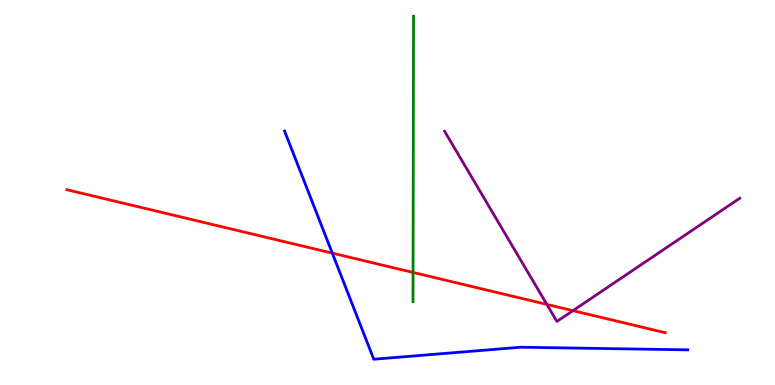[{'lines': ['blue', 'red'], 'intersections': [{'x': 4.29, 'y': 3.42}]}, {'lines': ['green', 'red'], 'intersections': [{'x': 5.33, 'y': 2.92}]}, {'lines': ['purple', 'red'], 'intersections': [{'x': 7.06, 'y': 2.09}, {'x': 7.39, 'y': 1.93}]}, {'lines': ['blue', 'green'], 'intersections': []}, {'lines': ['blue', 'purple'], 'intersections': []}, {'lines': ['green', 'purple'], 'intersections': []}]